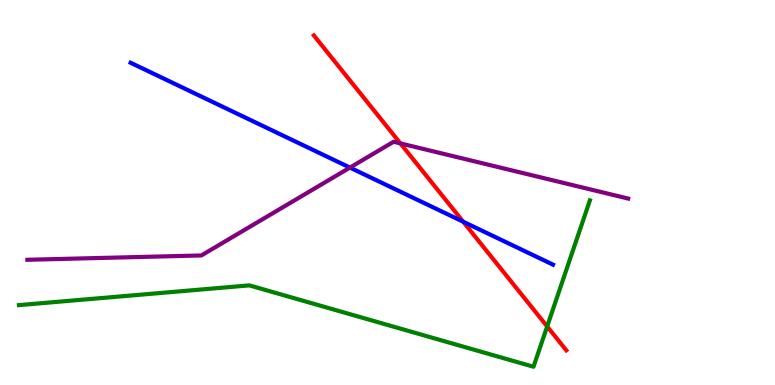[{'lines': ['blue', 'red'], 'intersections': [{'x': 5.98, 'y': 4.24}]}, {'lines': ['green', 'red'], 'intersections': [{'x': 7.06, 'y': 1.52}]}, {'lines': ['purple', 'red'], 'intersections': [{'x': 5.17, 'y': 6.28}]}, {'lines': ['blue', 'green'], 'intersections': []}, {'lines': ['blue', 'purple'], 'intersections': [{'x': 4.52, 'y': 5.65}]}, {'lines': ['green', 'purple'], 'intersections': []}]